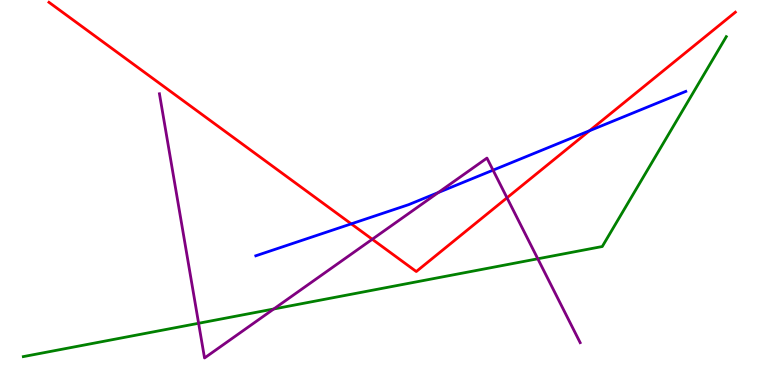[{'lines': ['blue', 'red'], 'intersections': [{'x': 4.53, 'y': 4.19}, {'x': 7.61, 'y': 6.6}]}, {'lines': ['green', 'red'], 'intersections': []}, {'lines': ['purple', 'red'], 'intersections': [{'x': 4.8, 'y': 3.79}, {'x': 6.54, 'y': 4.86}]}, {'lines': ['blue', 'green'], 'intersections': []}, {'lines': ['blue', 'purple'], 'intersections': [{'x': 5.66, 'y': 5.0}, {'x': 6.36, 'y': 5.58}]}, {'lines': ['green', 'purple'], 'intersections': [{'x': 2.56, 'y': 1.6}, {'x': 3.53, 'y': 1.97}, {'x': 6.94, 'y': 3.28}]}]